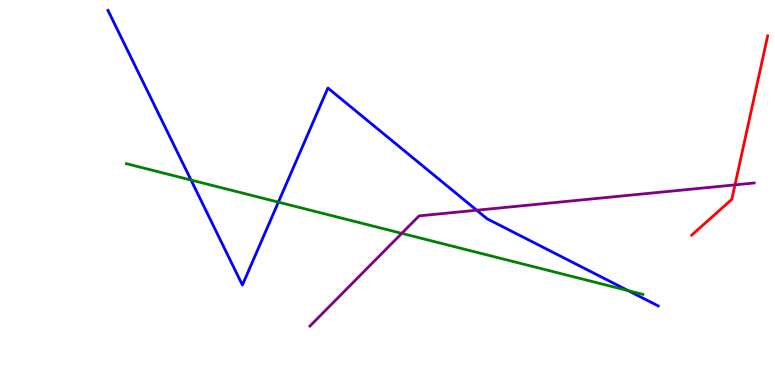[{'lines': ['blue', 'red'], 'intersections': []}, {'lines': ['green', 'red'], 'intersections': []}, {'lines': ['purple', 'red'], 'intersections': [{'x': 9.48, 'y': 5.2}]}, {'lines': ['blue', 'green'], 'intersections': [{'x': 2.46, 'y': 5.32}, {'x': 3.59, 'y': 4.75}, {'x': 8.1, 'y': 2.45}]}, {'lines': ['blue', 'purple'], 'intersections': [{'x': 6.15, 'y': 4.54}]}, {'lines': ['green', 'purple'], 'intersections': [{'x': 5.18, 'y': 3.94}]}]